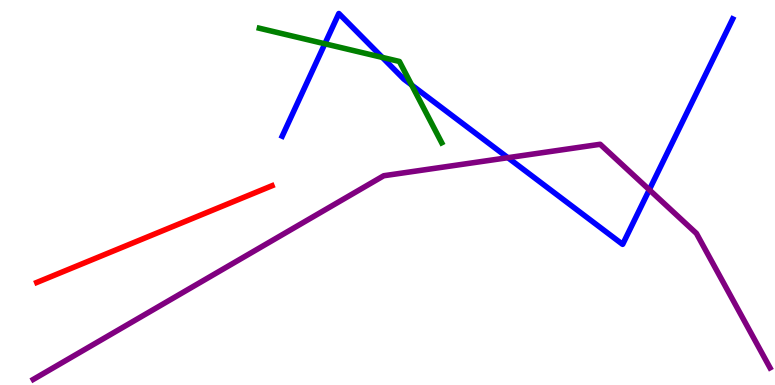[{'lines': ['blue', 'red'], 'intersections': []}, {'lines': ['green', 'red'], 'intersections': []}, {'lines': ['purple', 'red'], 'intersections': []}, {'lines': ['blue', 'green'], 'intersections': [{'x': 4.19, 'y': 8.86}, {'x': 4.93, 'y': 8.51}, {'x': 5.31, 'y': 7.79}]}, {'lines': ['blue', 'purple'], 'intersections': [{'x': 6.55, 'y': 5.9}, {'x': 8.38, 'y': 5.07}]}, {'lines': ['green', 'purple'], 'intersections': []}]